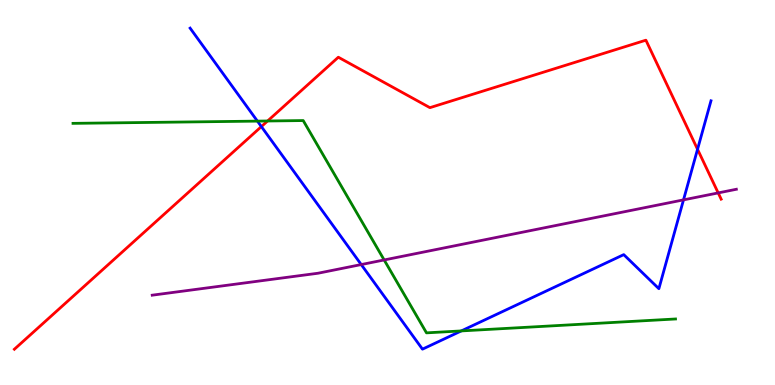[{'lines': ['blue', 'red'], 'intersections': [{'x': 3.37, 'y': 6.71}, {'x': 9.0, 'y': 6.12}]}, {'lines': ['green', 'red'], 'intersections': [{'x': 3.45, 'y': 6.86}]}, {'lines': ['purple', 'red'], 'intersections': [{'x': 9.27, 'y': 4.99}]}, {'lines': ['blue', 'green'], 'intersections': [{'x': 3.32, 'y': 6.85}, {'x': 5.95, 'y': 1.4}]}, {'lines': ['blue', 'purple'], 'intersections': [{'x': 4.66, 'y': 3.13}, {'x': 8.82, 'y': 4.81}]}, {'lines': ['green', 'purple'], 'intersections': [{'x': 4.96, 'y': 3.25}]}]